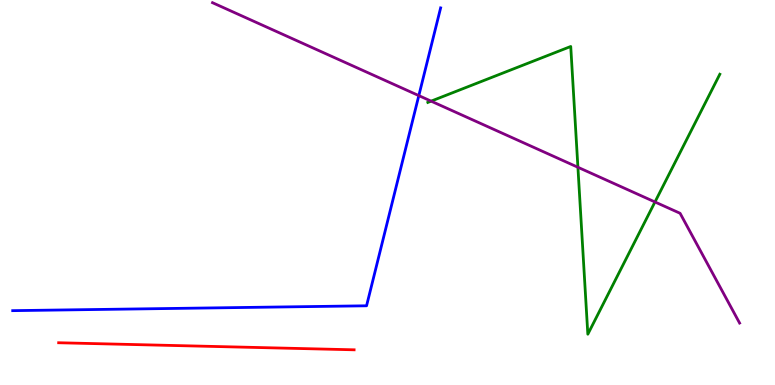[{'lines': ['blue', 'red'], 'intersections': []}, {'lines': ['green', 'red'], 'intersections': []}, {'lines': ['purple', 'red'], 'intersections': []}, {'lines': ['blue', 'green'], 'intersections': []}, {'lines': ['blue', 'purple'], 'intersections': [{'x': 5.4, 'y': 7.52}]}, {'lines': ['green', 'purple'], 'intersections': [{'x': 5.56, 'y': 7.37}, {'x': 7.46, 'y': 5.66}, {'x': 8.45, 'y': 4.75}]}]